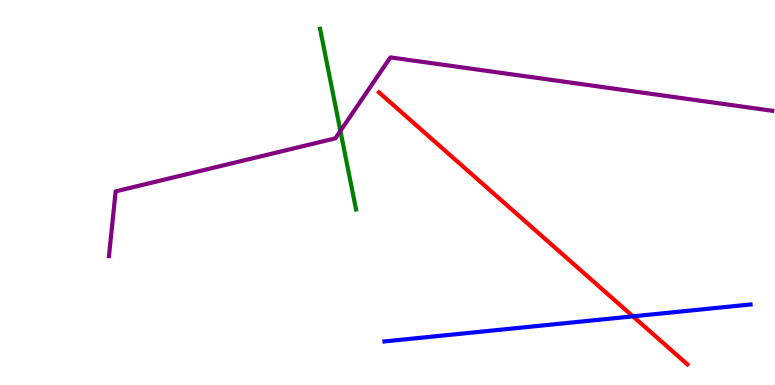[{'lines': ['blue', 'red'], 'intersections': [{'x': 8.17, 'y': 1.78}]}, {'lines': ['green', 'red'], 'intersections': []}, {'lines': ['purple', 'red'], 'intersections': []}, {'lines': ['blue', 'green'], 'intersections': []}, {'lines': ['blue', 'purple'], 'intersections': []}, {'lines': ['green', 'purple'], 'intersections': [{'x': 4.39, 'y': 6.6}]}]